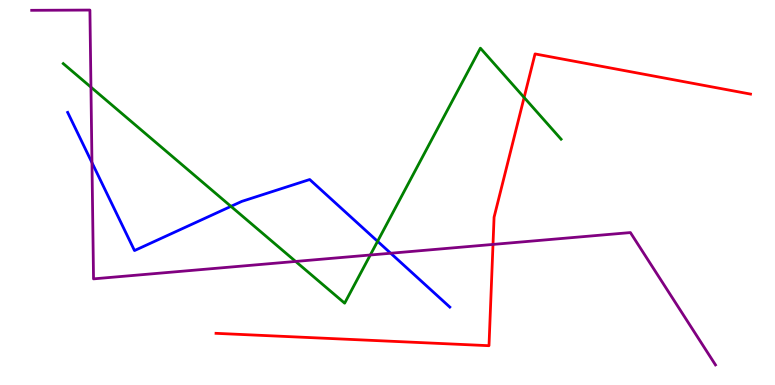[{'lines': ['blue', 'red'], 'intersections': []}, {'lines': ['green', 'red'], 'intersections': [{'x': 6.76, 'y': 7.47}]}, {'lines': ['purple', 'red'], 'intersections': [{'x': 6.36, 'y': 3.65}]}, {'lines': ['blue', 'green'], 'intersections': [{'x': 2.98, 'y': 4.64}, {'x': 4.87, 'y': 3.73}]}, {'lines': ['blue', 'purple'], 'intersections': [{'x': 1.19, 'y': 5.78}, {'x': 5.04, 'y': 3.42}]}, {'lines': ['green', 'purple'], 'intersections': [{'x': 1.17, 'y': 7.74}, {'x': 3.81, 'y': 3.21}, {'x': 4.78, 'y': 3.38}]}]